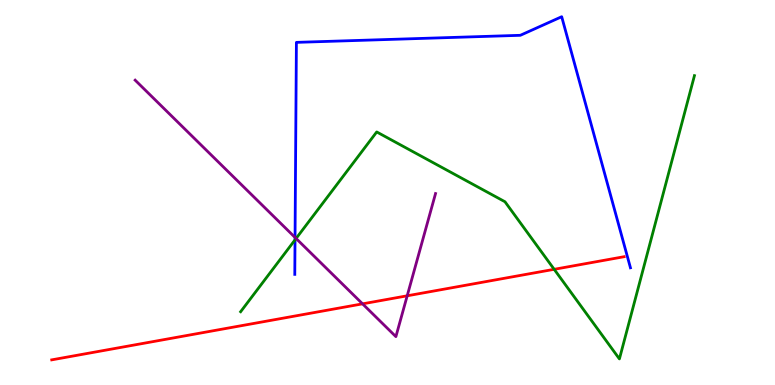[{'lines': ['blue', 'red'], 'intersections': []}, {'lines': ['green', 'red'], 'intersections': [{'x': 7.15, 'y': 3.0}]}, {'lines': ['purple', 'red'], 'intersections': [{'x': 4.68, 'y': 2.11}, {'x': 5.25, 'y': 2.32}]}, {'lines': ['blue', 'green'], 'intersections': [{'x': 3.81, 'y': 3.77}]}, {'lines': ['blue', 'purple'], 'intersections': [{'x': 3.81, 'y': 3.83}]}, {'lines': ['green', 'purple'], 'intersections': [{'x': 3.82, 'y': 3.81}]}]